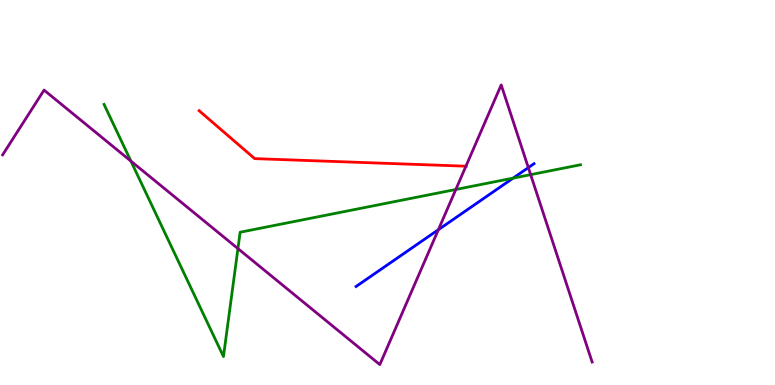[{'lines': ['blue', 'red'], 'intersections': []}, {'lines': ['green', 'red'], 'intersections': []}, {'lines': ['purple', 'red'], 'intersections': [{'x': 6.01, 'y': 5.68}]}, {'lines': ['blue', 'green'], 'intersections': [{'x': 6.62, 'y': 5.37}]}, {'lines': ['blue', 'purple'], 'intersections': [{'x': 5.66, 'y': 4.03}, {'x': 6.82, 'y': 5.65}]}, {'lines': ['green', 'purple'], 'intersections': [{'x': 1.69, 'y': 5.82}, {'x': 3.07, 'y': 3.54}, {'x': 5.88, 'y': 5.08}, {'x': 6.85, 'y': 5.46}]}]